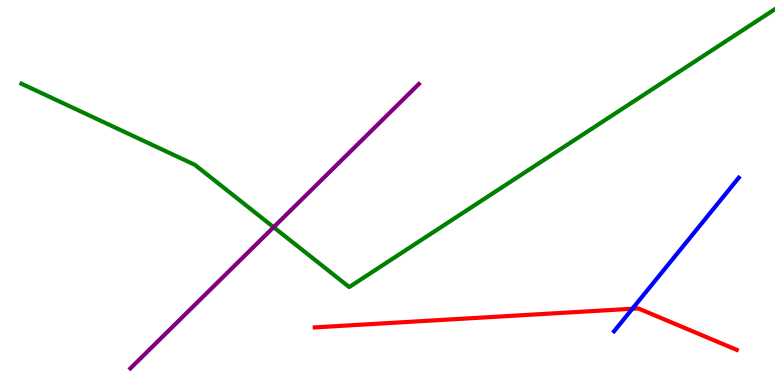[{'lines': ['blue', 'red'], 'intersections': [{'x': 8.16, 'y': 1.98}]}, {'lines': ['green', 'red'], 'intersections': []}, {'lines': ['purple', 'red'], 'intersections': []}, {'lines': ['blue', 'green'], 'intersections': []}, {'lines': ['blue', 'purple'], 'intersections': []}, {'lines': ['green', 'purple'], 'intersections': [{'x': 3.53, 'y': 4.1}]}]